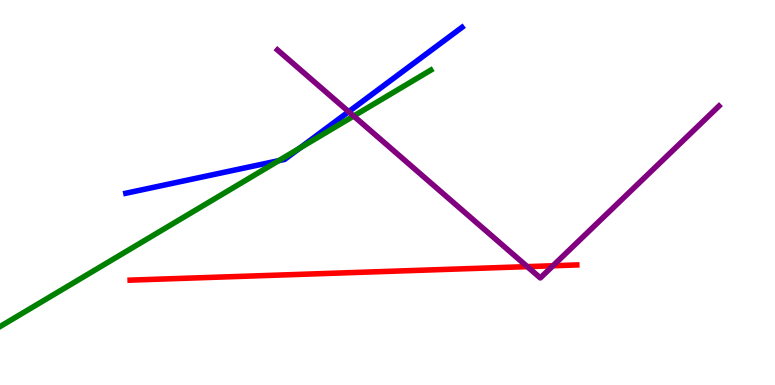[{'lines': ['blue', 'red'], 'intersections': []}, {'lines': ['green', 'red'], 'intersections': []}, {'lines': ['purple', 'red'], 'intersections': [{'x': 6.8, 'y': 3.07}, {'x': 7.14, 'y': 3.1}]}, {'lines': ['blue', 'green'], 'intersections': [{'x': 3.6, 'y': 5.83}, {'x': 3.87, 'y': 6.15}]}, {'lines': ['blue', 'purple'], 'intersections': [{'x': 4.5, 'y': 7.1}]}, {'lines': ['green', 'purple'], 'intersections': [{'x': 4.56, 'y': 6.99}]}]